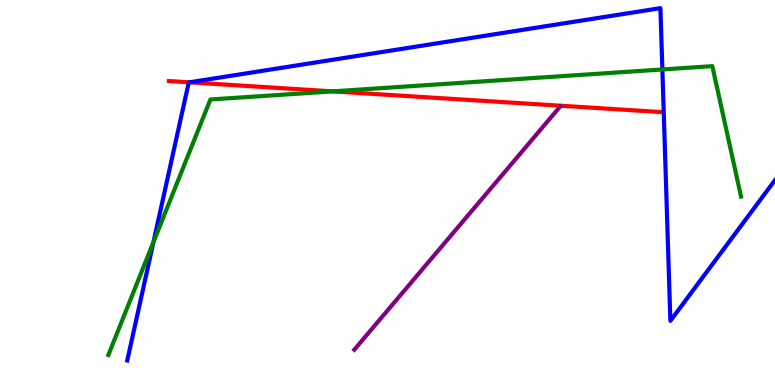[{'lines': ['blue', 'red'], 'intersections': [{'x': 2.44, 'y': 7.86}]}, {'lines': ['green', 'red'], 'intersections': [{'x': 4.29, 'y': 7.63}]}, {'lines': ['purple', 'red'], 'intersections': []}, {'lines': ['blue', 'green'], 'intersections': [{'x': 1.98, 'y': 3.71}, {'x': 8.55, 'y': 8.2}]}, {'lines': ['blue', 'purple'], 'intersections': []}, {'lines': ['green', 'purple'], 'intersections': []}]